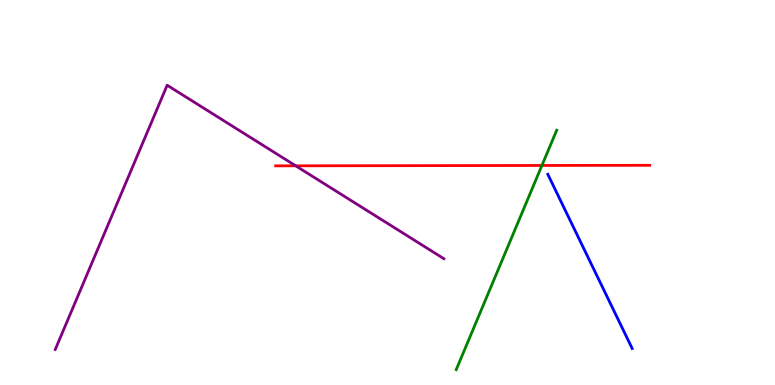[{'lines': ['blue', 'red'], 'intersections': []}, {'lines': ['green', 'red'], 'intersections': [{'x': 6.99, 'y': 5.7}]}, {'lines': ['purple', 'red'], 'intersections': [{'x': 3.82, 'y': 5.69}]}, {'lines': ['blue', 'green'], 'intersections': []}, {'lines': ['blue', 'purple'], 'intersections': []}, {'lines': ['green', 'purple'], 'intersections': []}]